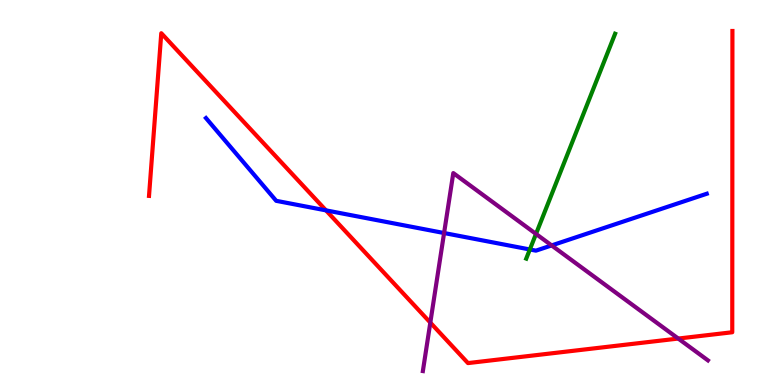[{'lines': ['blue', 'red'], 'intersections': [{'x': 4.21, 'y': 4.54}]}, {'lines': ['green', 'red'], 'intersections': []}, {'lines': ['purple', 'red'], 'intersections': [{'x': 5.55, 'y': 1.62}, {'x': 8.75, 'y': 1.21}]}, {'lines': ['blue', 'green'], 'intersections': [{'x': 6.84, 'y': 3.52}]}, {'lines': ['blue', 'purple'], 'intersections': [{'x': 5.73, 'y': 3.95}, {'x': 7.12, 'y': 3.63}]}, {'lines': ['green', 'purple'], 'intersections': [{'x': 6.92, 'y': 3.92}]}]